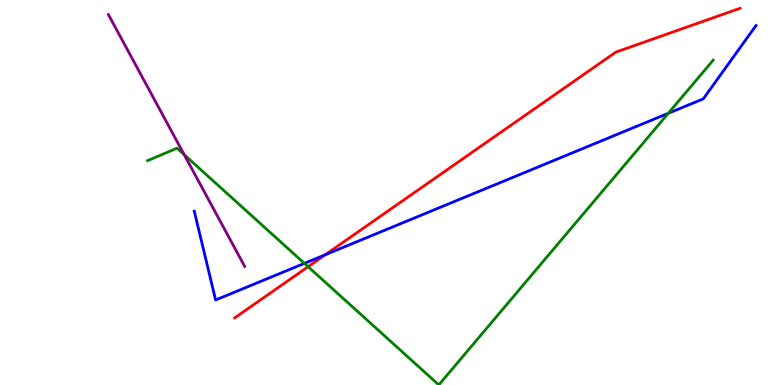[{'lines': ['blue', 'red'], 'intersections': [{'x': 4.2, 'y': 3.38}]}, {'lines': ['green', 'red'], 'intersections': [{'x': 3.98, 'y': 3.07}]}, {'lines': ['purple', 'red'], 'intersections': []}, {'lines': ['blue', 'green'], 'intersections': [{'x': 3.93, 'y': 3.16}, {'x': 8.62, 'y': 7.06}]}, {'lines': ['blue', 'purple'], 'intersections': []}, {'lines': ['green', 'purple'], 'intersections': [{'x': 2.38, 'y': 5.98}]}]